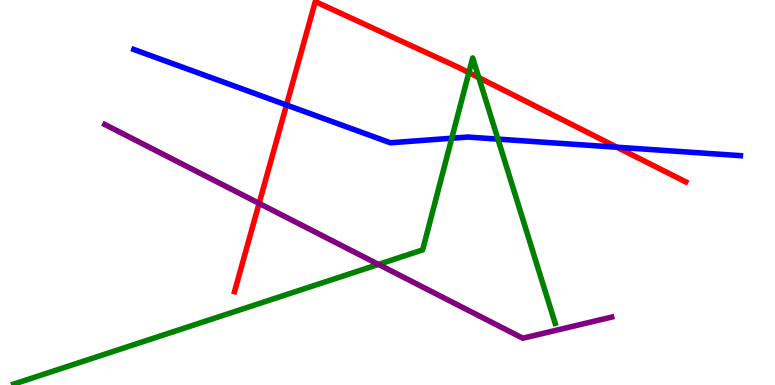[{'lines': ['blue', 'red'], 'intersections': [{'x': 3.7, 'y': 7.27}, {'x': 7.96, 'y': 6.18}]}, {'lines': ['green', 'red'], 'intersections': [{'x': 6.05, 'y': 8.11}, {'x': 6.18, 'y': 7.98}]}, {'lines': ['purple', 'red'], 'intersections': [{'x': 3.34, 'y': 4.72}]}, {'lines': ['blue', 'green'], 'intersections': [{'x': 5.83, 'y': 6.41}, {'x': 6.42, 'y': 6.39}]}, {'lines': ['blue', 'purple'], 'intersections': []}, {'lines': ['green', 'purple'], 'intersections': [{'x': 4.88, 'y': 3.13}]}]